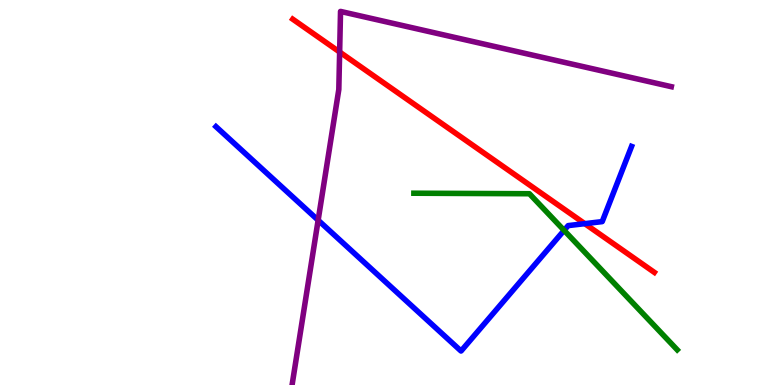[{'lines': ['blue', 'red'], 'intersections': [{'x': 7.55, 'y': 4.19}]}, {'lines': ['green', 'red'], 'intersections': []}, {'lines': ['purple', 'red'], 'intersections': [{'x': 4.38, 'y': 8.65}]}, {'lines': ['blue', 'green'], 'intersections': [{'x': 7.28, 'y': 4.02}]}, {'lines': ['blue', 'purple'], 'intersections': [{'x': 4.11, 'y': 4.28}]}, {'lines': ['green', 'purple'], 'intersections': []}]